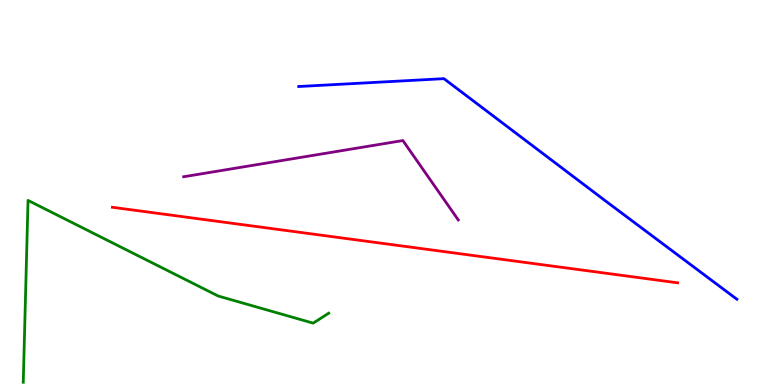[{'lines': ['blue', 'red'], 'intersections': []}, {'lines': ['green', 'red'], 'intersections': []}, {'lines': ['purple', 'red'], 'intersections': []}, {'lines': ['blue', 'green'], 'intersections': []}, {'lines': ['blue', 'purple'], 'intersections': []}, {'lines': ['green', 'purple'], 'intersections': []}]